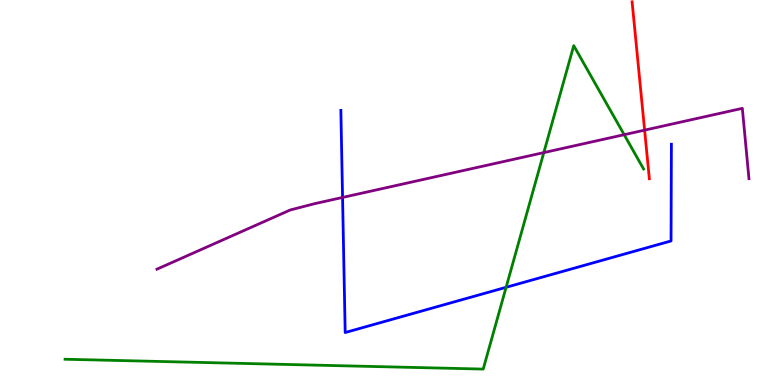[{'lines': ['blue', 'red'], 'intersections': []}, {'lines': ['green', 'red'], 'intersections': []}, {'lines': ['purple', 'red'], 'intersections': [{'x': 8.32, 'y': 6.62}]}, {'lines': ['blue', 'green'], 'intersections': [{'x': 6.53, 'y': 2.54}]}, {'lines': ['blue', 'purple'], 'intersections': [{'x': 4.42, 'y': 4.87}]}, {'lines': ['green', 'purple'], 'intersections': [{'x': 7.02, 'y': 6.04}, {'x': 8.05, 'y': 6.5}]}]